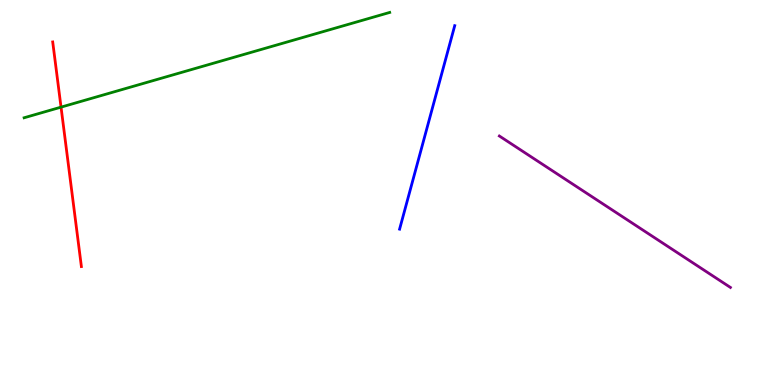[{'lines': ['blue', 'red'], 'intersections': []}, {'lines': ['green', 'red'], 'intersections': [{'x': 0.788, 'y': 7.22}]}, {'lines': ['purple', 'red'], 'intersections': []}, {'lines': ['blue', 'green'], 'intersections': []}, {'lines': ['blue', 'purple'], 'intersections': []}, {'lines': ['green', 'purple'], 'intersections': []}]